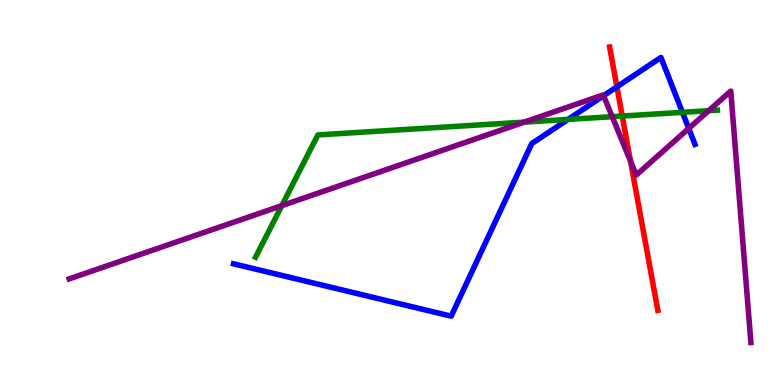[{'lines': ['blue', 'red'], 'intersections': [{'x': 7.96, 'y': 7.74}]}, {'lines': ['green', 'red'], 'intersections': [{'x': 8.03, 'y': 6.99}]}, {'lines': ['purple', 'red'], 'intersections': [{'x': 8.14, 'y': 5.82}]}, {'lines': ['blue', 'green'], 'intersections': [{'x': 7.33, 'y': 6.9}, {'x': 8.81, 'y': 7.08}]}, {'lines': ['blue', 'purple'], 'intersections': [{'x': 7.79, 'y': 7.51}, {'x': 8.89, 'y': 6.66}]}, {'lines': ['green', 'purple'], 'intersections': [{'x': 3.64, 'y': 4.66}, {'x': 6.76, 'y': 6.83}, {'x': 7.9, 'y': 6.97}, {'x': 9.14, 'y': 7.12}]}]